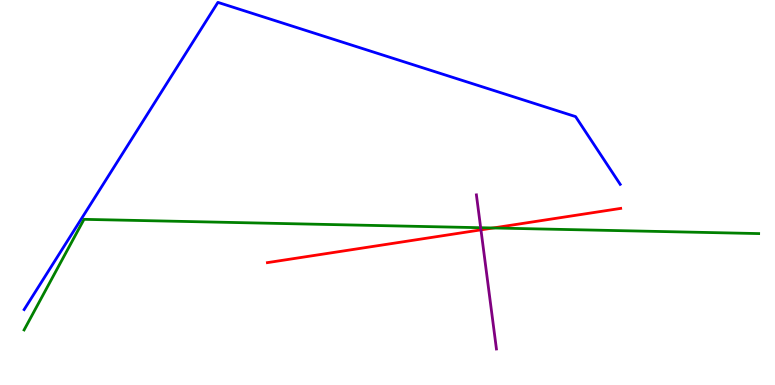[{'lines': ['blue', 'red'], 'intersections': []}, {'lines': ['green', 'red'], 'intersections': [{'x': 6.36, 'y': 4.08}]}, {'lines': ['purple', 'red'], 'intersections': [{'x': 6.21, 'y': 4.03}]}, {'lines': ['blue', 'green'], 'intersections': []}, {'lines': ['blue', 'purple'], 'intersections': []}, {'lines': ['green', 'purple'], 'intersections': [{'x': 6.2, 'y': 4.09}]}]